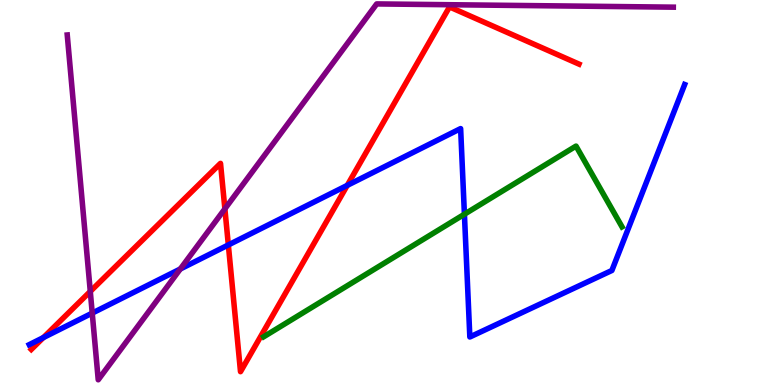[{'lines': ['blue', 'red'], 'intersections': [{'x': 0.559, 'y': 1.23}, {'x': 2.95, 'y': 3.64}, {'x': 4.48, 'y': 5.18}]}, {'lines': ['green', 'red'], 'intersections': []}, {'lines': ['purple', 'red'], 'intersections': [{'x': 1.16, 'y': 2.43}, {'x': 2.9, 'y': 4.58}]}, {'lines': ['blue', 'green'], 'intersections': [{'x': 5.99, 'y': 4.44}]}, {'lines': ['blue', 'purple'], 'intersections': [{'x': 1.19, 'y': 1.87}, {'x': 2.33, 'y': 3.01}]}, {'lines': ['green', 'purple'], 'intersections': []}]